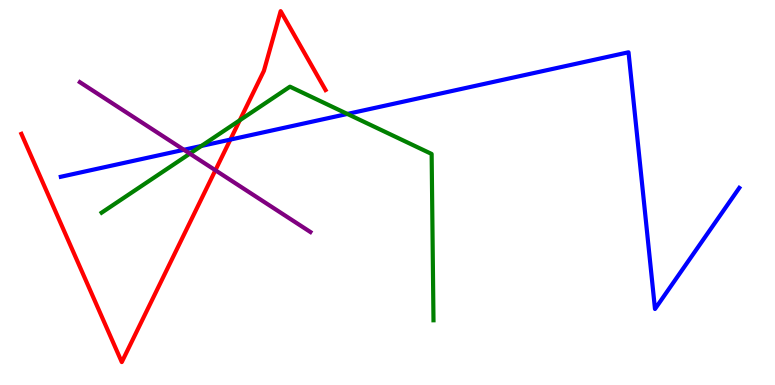[{'lines': ['blue', 'red'], 'intersections': [{'x': 2.97, 'y': 6.37}]}, {'lines': ['green', 'red'], 'intersections': [{'x': 3.09, 'y': 6.88}]}, {'lines': ['purple', 'red'], 'intersections': [{'x': 2.78, 'y': 5.58}]}, {'lines': ['blue', 'green'], 'intersections': [{'x': 2.6, 'y': 6.21}, {'x': 4.48, 'y': 7.04}]}, {'lines': ['blue', 'purple'], 'intersections': [{'x': 2.37, 'y': 6.11}]}, {'lines': ['green', 'purple'], 'intersections': [{'x': 2.45, 'y': 6.01}]}]